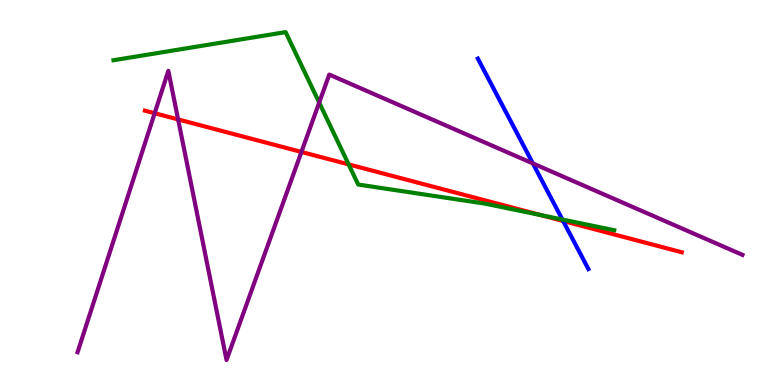[{'lines': ['blue', 'red'], 'intersections': [{'x': 7.27, 'y': 4.26}]}, {'lines': ['green', 'red'], 'intersections': [{'x': 4.5, 'y': 5.73}, {'x': 6.98, 'y': 4.41}]}, {'lines': ['purple', 'red'], 'intersections': [{'x': 2.0, 'y': 7.06}, {'x': 2.3, 'y': 6.9}, {'x': 3.89, 'y': 6.05}]}, {'lines': ['blue', 'green'], 'intersections': [{'x': 7.26, 'y': 4.3}]}, {'lines': ['blue', 'purple'], 'intersections': [{'x': 6.88, 'y': 5.76}]}, {'lines': ['green', 'purple'], 'intersections': [{'x': 4.12, 'y': 7.34}]}]